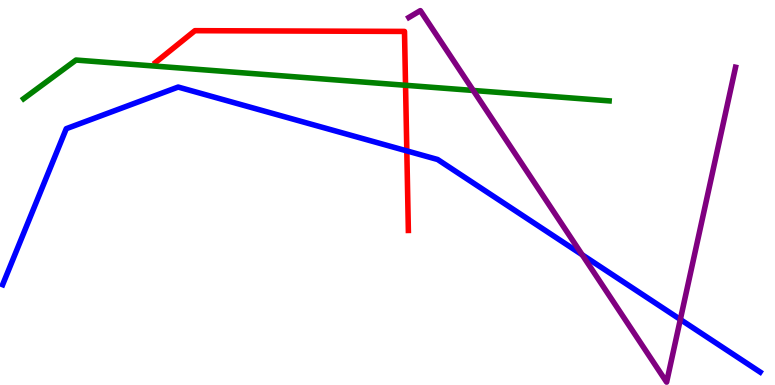[{'lines': ['blue', 'red'], 'intersections': [{'x': 5.25, 'y': 6.08}]}, {'lines': ['green', 'red'], 'intersections': [{'x': 5.23, 'y': 7.78}]}, {'lines': ['purple', 'red'], 'intersections': []}, {'lines': ['blue', 'green'], 'intersections': []}, {'lines': ['blue', 'purple'], 'intersections': [{'x': 7.51, 'y': 3.38}, {'x': 8.78, 'y': 1.7}]}, {'lines': ['green', 'purple'], 'intersections': [{'x': 6.11, 'y': 7.65}]}]